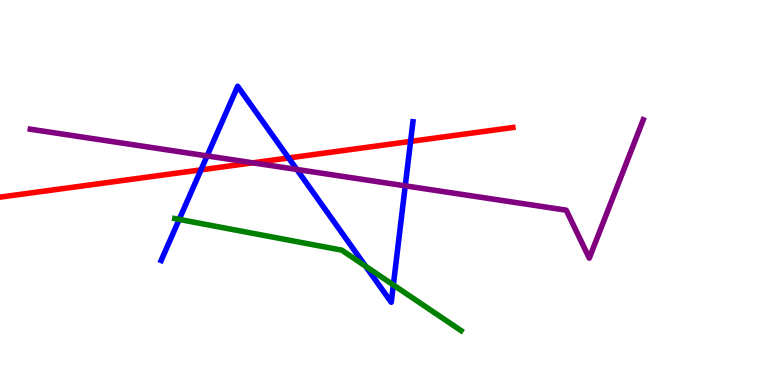[{'lines': ['blue', 'red'], 'intersections': [{'x': 2.59, 'y': 5.59}, {'x': 3.72, 'y': 5.9}, {'x': 5.3, 'y': 6.33}]}, {'lines': ['green', 'red'], 'intersections': []}, {'lines': ['purple', 'red'], 'intersections': [{'x': 3.26, 'y': 5.77}]}, {'lines': ['blue', 'green'], 'intersections': [{'x': 2.31, 'y': 4.3}, {'x': 4.72, 'y': 3.08}, {'x': 5.08, 'y': 2.6}]}, {'lines': ['blue', 'purple'], 'intersections': [{'x': 2.67, 'y': 5.95}, {'x': 3.83, 'y': 5.6}, {'x': 5.23, 'y': 5.17}]}, {'lines': ['green', 'purple'], 'intersections': []}]